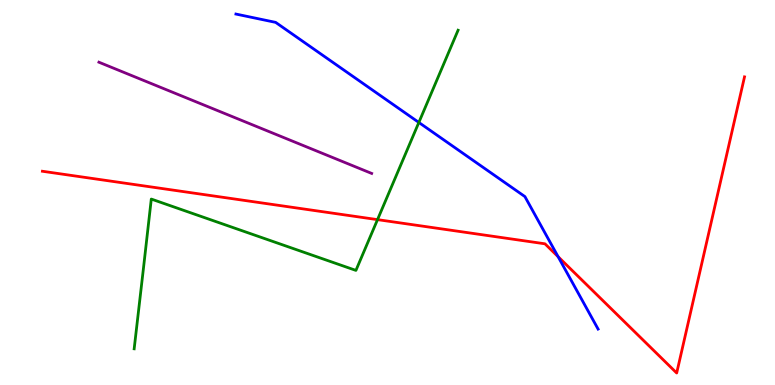[{'lines': ['blue', 'red'], 'intersections': [{'x': 7.2, 'y': 3.33}]}, {'lines': ['green', 'red'], 'intersections': [{'x': 4.87, 'y': 4.3}]}, {'lines': ['purple', 'red'], 'intersections': []}, {'lines': ['blue', 'green'], 'intersections': [{'x': 5.4, 'y': 6.82}]}, {'lines': ['blue', 'purple'], 'intersections': []}, {'lines': ['green', 'purple'], 'intersections': []}]